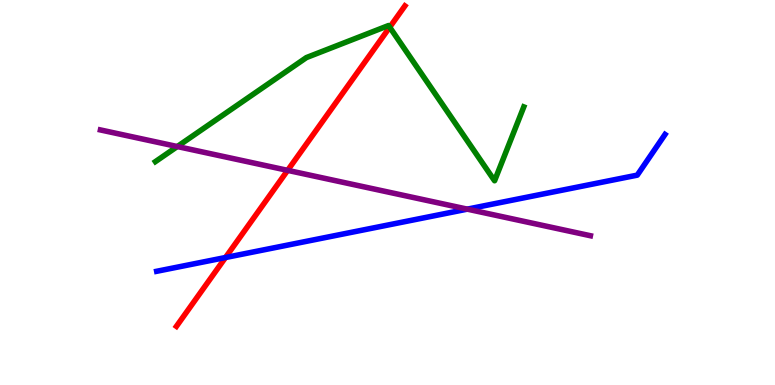[{'lines': ['blue', 'red'], 'intersections': [{'x': 2.91, 'y': 3.31}]}, {'lines': ['green', 'red'], 'intersections': [{'x': 5.03, 'y': 9.29}]}, {'lines': ['purple', 'red'], 'intersections': [{'x': 3.71, 'y': 5.58}]}, {'lines': ['blue', 'green'], 'intersections': []}, {'lines': ['blue', 'purple'], 'intersections': [{'x': 6.03, 'y': 4.57}]}, {'lines': ['green', 'purple'], 'intersections': [{'x': 2.29, 'y': 6.19}]}]